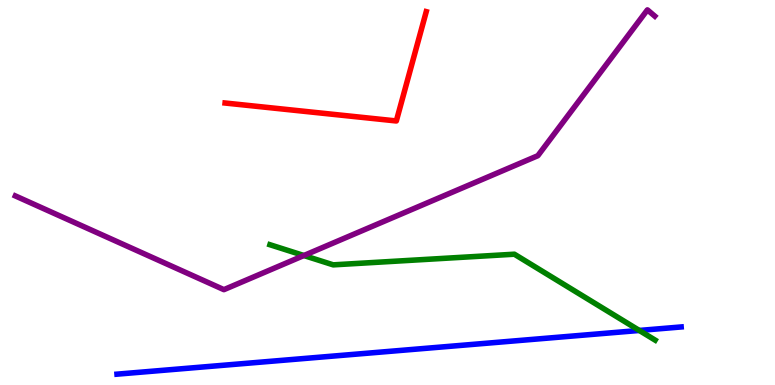[{'lines': ['blue', 'red'], 'intersections': []}, {'lines': ['green', 'red'], 'intersections': []}, {'lines': ['purple', 'red'], 'intersections': []}, {'lines': ['blue', 'green'], 'intersections': [{'x': 8.25, 'y': 1.42}]}, {'lines': ['blue', 'purple'], 'intersections': []}, {'lines': ['green', 'purple'], 'intersections': [{'x': 3.92, 'y': 3.36}]}]